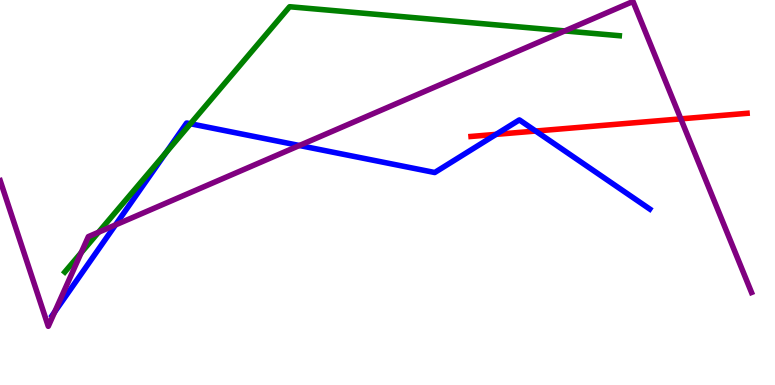[{'lines': ['blue', 'red'], 'intersections': [{'x': 6.4, 'y': 6.51}, {'x': 6.91, 'y': 6.6}]}, {'lines': ['green', 'red'], 'intersections': []}, {'lines': ['purple', 'red'], 'intersections': [{'x': 8.78, 'y': 6.91}]}, {'lines': ['blue', 'green'], 'intersections': [{'x': 2.14, 'y': 6.03}, {'x': 2.46, 'y': 6.79}]}, {'lines': ['blue', 'purple'], 'intersections': [{'x': 0.706, 'y': 1.9}, {'x': 1.49, 'y': 4.16}, {'x': 3.86, 'y': 6.22}]}, {'lines': ['green', 'purple'], 'intersections': [{'x': 1.05, 'y': 3.44}, {'x': 1.27, 'y': 3.97}, {'x': 7.29, 'y': 9.2}]}]